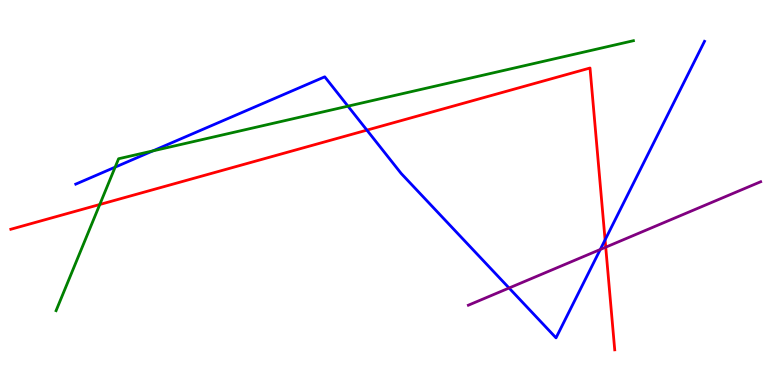[{'lines': ['blue', 'red'], 'intersections': [{'x': 4.73, 'y': 6.62}, {'x': 7.81, 'y': 3.77}]}, {'lines': ['green', 'red'], 'intersections': [{'x': 1.29, 'y': 4.69}]}, {'lines': ['purple', 'red'], 'intersections': [{'x': 7.82, 'y': 3.58}]}, {'lines': ['blue', 'green'], 'intersections': [{'x': 1.49, 'y': 5.66}, {'x': 1.97, 'y': 6.08}, {'x': 4.49, 'y': 7.24}]}, {'lines': ['blue', 'purple'], 'intersections': [{'x': 6.57, 'y': 2.52}, {'x': 7.75, 'y': 3.52}]}, {'lines': ['green', 'purple'], 'intersections': []}]